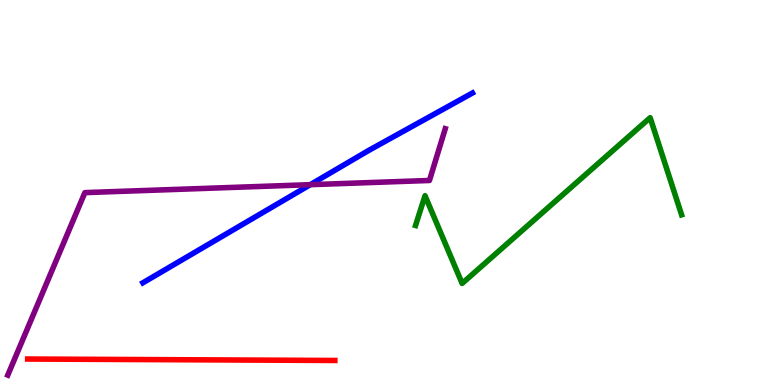[{'lines': ['blue', 'red'], 'intersections': []}, {'lines': ['green', 'red'], 'intersections': []}, {'lines': ['purple', 'red'], 'intersections': []}, {'lines': ['blue', 'green'], 'intersections': []}, {'lines': ['blue', 'purple'], 'intersections': [{'x': 4.0, 'y': 5.2}]}, {'lines': ['green', 'purple'], 'intersections': []}]